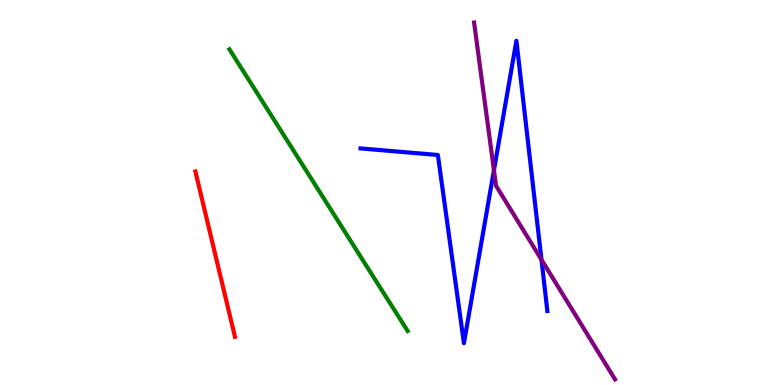[{'lines': ['blue', 'red'], 'intersections': []}, {'lines': ['green', 'red'], 'intersections': []}, {'lines': ['purple', 'red'], 'intersections': []}, {'lines': ['blue', 'green'], 'intersections': []}, {'lines': ['blue', 'purple'], 'intersections': [{'x': 6.37, 'y': 5.58}, {'x': 6.99, 'y': 3.25}]}, {'lines': ['green', 'purple'], 'intersections': []}]